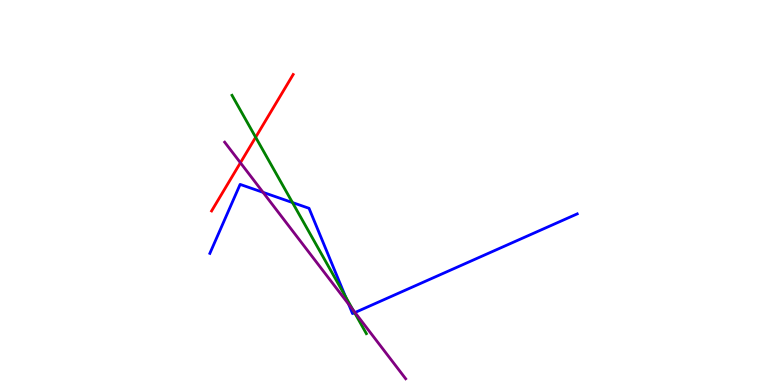[{'lines': ['blue', 'red'], 'intersections': []}, {'lines': ['green', 'red'], 'intersections': [{'x': 3.3, 'y': 6.43}]}, {'lines': ['purple', 'red'], 'intersections': [{'x': 3.1, 'y': 5.77}]}, {'lines': ['blue', 'green'], 'intersections': [{'x': 3.77, 'y': 4.74}, {'x': 4.46, 'y': 2.3}, {'x': 4.58, 'y': 1.88}]}, {'lines': ['blue', 'purple'], 'intersections': [{'x': 3.39, 'y': 5.0}, {'x': 4.5, 'y': 2.1}, {'x': 4.58, 'y': 1.88}]}, {'lines': ['green', 'purple'], 'intersections': [{'x': 4.55, 'y': 1.95}]}]